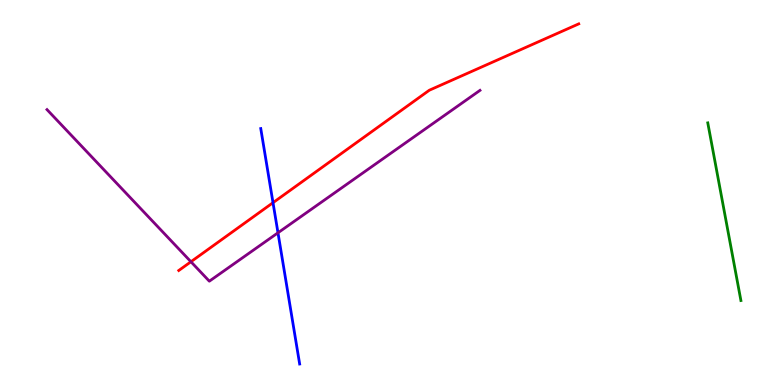[{'lines': ['blue', 'red'], 'intersections': [{'x': 3.52, 'y': 4.74}]}, {'lines': ['green', 'red'], 'intersections': []}, {'lines': ['purple', 'red'], 'intersections': [{'x': 2.46, 'y': 3.2}]}, {'lines': ['blue', 'green'], 'intersections': []}, {'lines': ['blue', 'purple'], 'intersections': [{'x': 3.59, 'y': 3.95}]}, {'lines': ['green', 'purple'], 'intersections': []}]